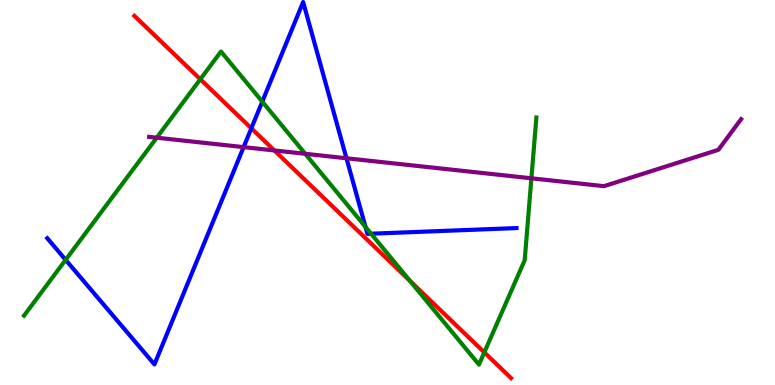[{'lines': ['blue', 'red'], 'intersections': [{'x': 3.24, 'y': 6.67}]}, {'lines': ['green', 'red'], 'intersections': [{'x': 2.58, 'y': 7.94}, {'x': 5.29, 'y': 2.71}, {'x': 6.25, 'y': 0.847}]}, {'lines': ['purple', 'red'], 'intersections': [{'x': 3.54, 'y': 6.09}]}, {'lines': ['blue', 'green'], 'intersections': [{'x': 0.847, 'y': 3.25}, {'x': 3.38, 'y': 7.36}, {'x': 4.72, 'y': 4.11}, {'x': 4.79, 'y': 3.93}]}, {'lines': ['blue', 'purple'], 'intersections': [{'x': 3.14, 'y': 6.18}, {'x': 4.47, 'y': 5.89}]}, {'lines': ['green', 'purple'], 'intersections': [{'x': 2.02, 'y': 6.42}, {'x': 3.94, 'y': 6.01}, {'x': 6.86, 'y': 5.37}]}]